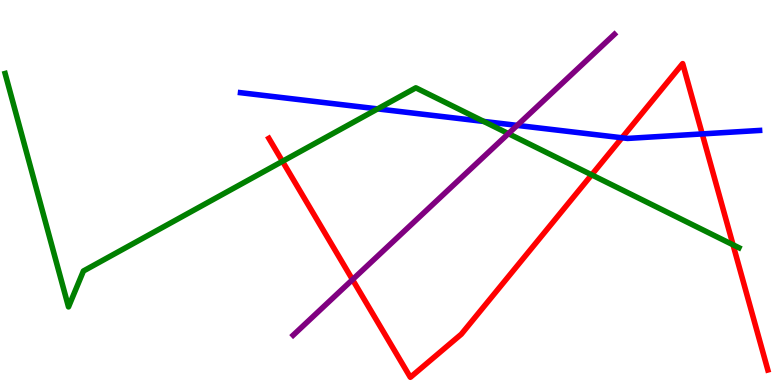[{'lines': ['blue', 'red'], 'intersections': [{'x': 8.03, 'y': 6.42}, {'x': 9.06, 'y': 6.52}]}, {'lines': ['green', 'red'], 'intersections': [{'x': 3.64, 'y': 5.81}, {'x': 7.63, 'y': 5.46}, {'x': 9.46, 'y': 3.64}]}, {'lines': ['purple', 'red'], 'intersections': [{'x': 4.55, 'y': 2.74}]}, {'lines': ['blue', 'green'], 'intersections': [{'x': 4.87, 'y': 7.17}, {'x': 6.24, 'y': 6.85}]}, {'lines': ['blue', 'purple'], 'intersections': [{'x': 6.67, 'y': 6.74}]}, {'lines': ['green', 'purple'], 'intersections': [{'x': 6.56, 'y': 6.53}]}]